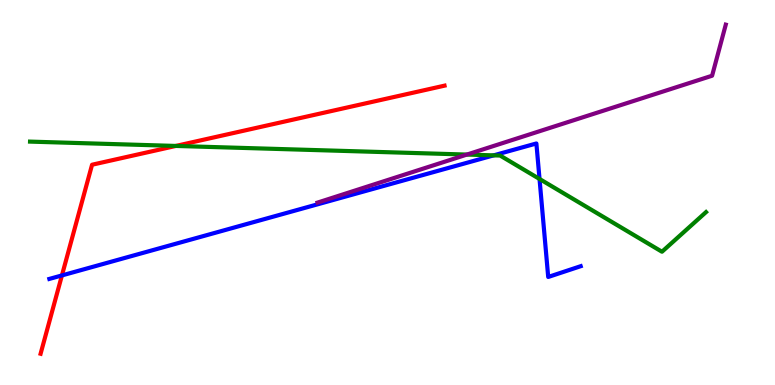[{'lines': ['blue', 'red'], 'intersections': [{'x': 0.799, 'y': 2.85}]}, {'lines': ['green', 'red'], 'intersections': [{'x': 2.27, 'y': 6.21}]}, {'lines': ['purple', 'red'], 'intersections': []}, {'lines': ['blue', 'green'], 'intersections': [{'x': 6.37, 'y': 5.96}, {'x': 6.96, 'y': 5.35}]}, {'lines': ['blue', 'purple'], 'intersections': []}, {'lines': ['green', 'purple'], 'intersections': [{'x': 6.02, 'y': 5.99}]}]